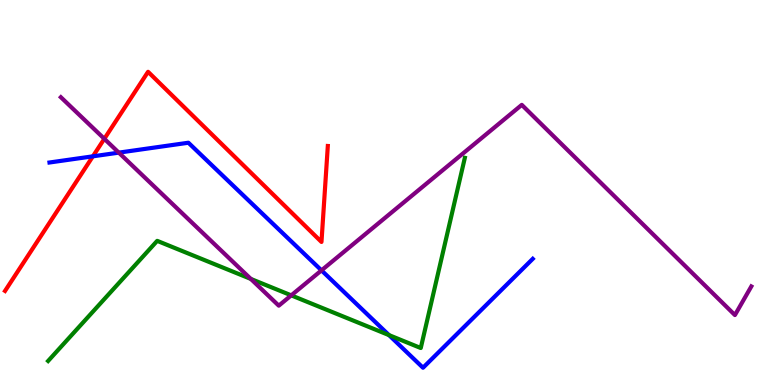[{'lines': ['blue', 'red'], 'intersections': [{'x': 1.2, 'y': 5.94}]}, {'lines': ['green', 'red'], 'intersections': []}, {'lines': ['purple', 'red'], 'intersections': [{'x': 1.35, 'y': 6.39}]}, {'lines': ['blue', 'green'], 'intersections': [{'x': 5.02, 'y': 1.3}]}, {'lines': ['blue', 'purple'], 'intersections': [{'x': 1.53, 'y': 6.04}, {'x': 4.15, 'y': 2.98}]}, {'lines': ['green', 'purple'], 'intersections': [{'x': 3.24, 'y': 2.76}, {'x': 3.76, 'y': 2.33}]}]